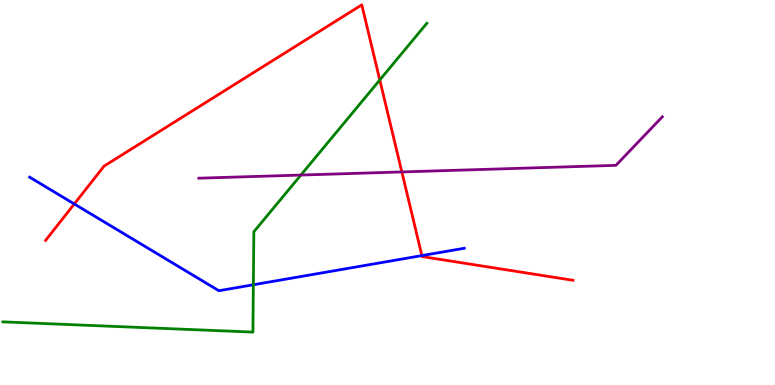[{'lines': ['blue', 'red'], 'intersections': [{'x': 0.958, 'y': 4.7}, {'x': 5.44, 'y': 3.36}]}, {'lines': ['green', 'red'], 'intersections': [{'x': 4.9, 'y': 7.92}]}, {'lines': ['purple', 'red'], 'intersections': [{'x': 5.18, 'y': 5.53}]}, {'lines': ['blue', 'green'], 'intersections': [{'x': 3.27, 'y': 2.6}]}, {'lines': ['blue', 'purple'], 'intersections': []}, {'lines': ['green', 'purple'], 'intersections': [{'x': 3.88, 'y': 5.45}]}]